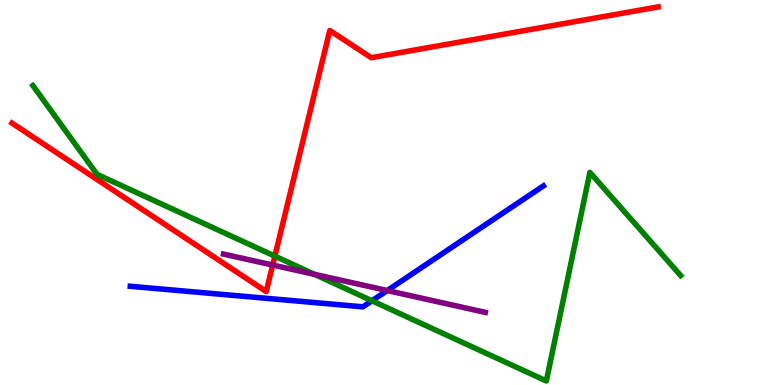[{'lines': ['blue', 'red'], 'intersections': []}, {'lines': ['green', 'red'], 'intersections': [{'x': 3.55, 'y': 3.35}]}, {'lines': ['purple', 'red'], 'intersections': [{'x': 3.52, 'y': 3.12}]}, {'lines': ['blue', 'green'], 'intersections': [{'x': 4.8, 'y': 2.19}]}, {'lines': ['blue', 'purple'], 'intersections': [{'x': 5.0, 'y': 2.45}]}, {'lines': ['green', 'purple'], 'intersections': [{'x': 4.06, 'y': 2.87}]}]